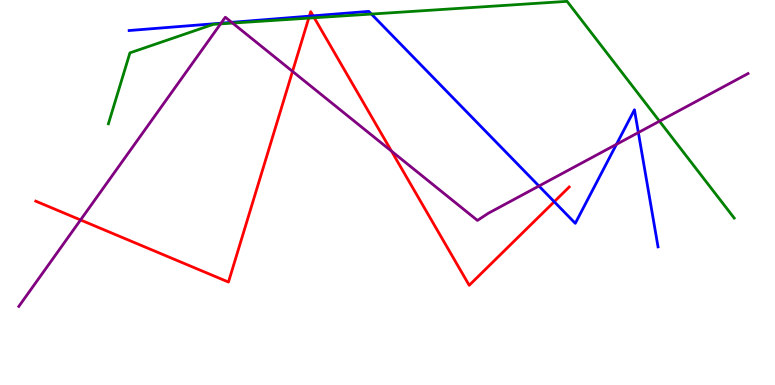[{'lines': ['blue', 'red'], 'intersections': [{'x': 3.99, 'y': 9.58}, {'x': 4.04, 'y': 9.59}, {'x': 7.15, 'y': 4.76}]}, {'lines': ['green', 'red'], 'intersections': [{'x': 3.98, 'y': 9.53}, {'x': 4.05, 'y': 9.54}]}, {'lines': ['purple', 'red'], 'intersections': [{'x': 1.04, 'y': 4.29}, {'x': 3.77, 'y': 8.15}, {'x': 5.05, 'y': 6.07}]}, {'lines': ['blue', 'green'], 'intersections': [{'x': 4.79, 'y': 9.63}]}, {'lines': ['blue', 'purple'], 'intersections': [{'x': 2.85, 'y': 9.4}, {'x': 2.99, 'y': 9.42}, {'x': 6.95, 'y': 5.17}, {'x': 7.95, 'y': 6.25}, {'x': 8.24, 'y': 6.56}]}, {'lines': ['green', 'purple'], 'intersections': [{'x': 2.85, 'y': 9.38}, {'x': 3.0, 'y': 9.4}, {'x': 8.51, 'y': 6.85}]}]